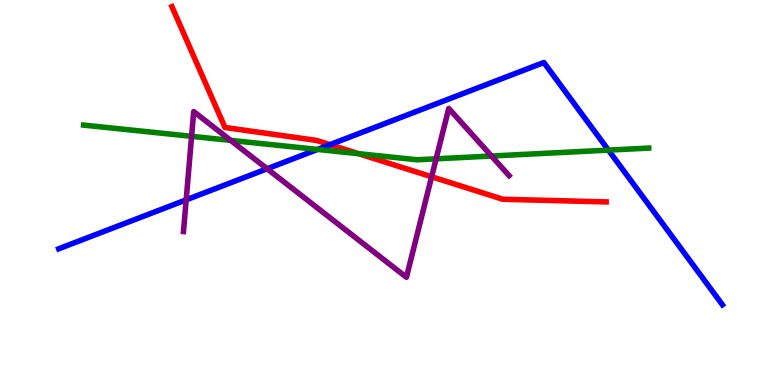[{'lines': ['blue', 'red'], 'intersections': [{'x': 4.26, 'y': 6.24}]}, {'lines': ['green', 'red'], 'intersections': [{'x': 4.63, 'y': 6.01}]}, {'lines': ['purple', 'red'], 'intersections': [{'x': 5.57, 'y': 5.41}]}, {'lines': ['blue', 'green'], 'intersections': [{'x': 4.1, 'y': 6.12}, {'x': 7.85, 'y': 6.1}]}, {'lines': ['blue', 'purple'], 'intersections': [{'x': 2.4, 'y': 4.81}, {'x': 3.45, 'y': 5.62}]}, {'lines': ['green', 'purple'], 'intersections': [{'x': 2.47, 'y': 6.46}, {'x': 2.98, 'y': 6.35}, {'x': 5.63, 'y': 5.87}, {'x': 6.34, 'y': 5.95}]}]